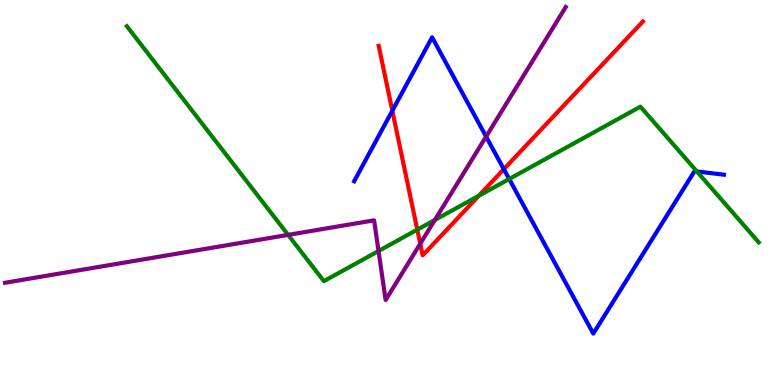[{'lines': ['blue', 'red'], 'intersections': [{'x': 5.06, 'y': 7.12}, {'x': 6.5, 'y': 5.61}]}, {'lines': ['green', 'red'], 'intersections': [{'x': 5.38, 'y': 4.03}, {'x': 6.18, 'y': 4.92}]}, {'lines': ['purple', 'red'], 'intersections': [{'x': 5.42, 'y': 3.67}]}, {'lines': ['blue', 'green'], 'intersections': [{'x': 6.57, 'y': 5.35}, {'x': 8.99, 'y': 5.55}]}, {'lines': ['blue', 'purple'], 'intersections': [{'x': 6.27, 'y': 6.45}]}, {'lines': ['green', 'purple'], 'intersections': [{'x': 3.72, 'y': 3.9}, {'x': 4.88, 'y': 3.48}, {'x': 5.61, 'y': 4.29}]}]